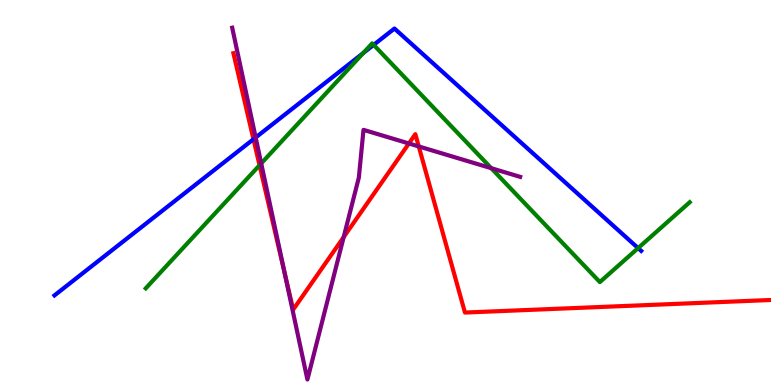[{'lines': ['blue', 'red'], 'intersections': [{'x': 3.27, 'y': 6.38}]}, {'lines': ['green', 'red'], 'intersections': [{'x': 3.35, 'y': 5.71}]}, {'lines': ['purple', 'red'], 'intersections': [{'x': 3.67, 'y': 2.92}, {'x': 4.43, 'y': 3.84}, {'x': 5.28, 'y': 6.27}, {'x': 5.4, 'y': 6.2}]}, {'lines': ['blue', 'green'], 'intersections': [{'x': 4.69, 'y': 8.62}, {'x': 4.82, 'y': 8.83}, {'x': 8.23, 'y': 3.56}]}, {'lines': ['blue', 'purple'], 'intersections': [{'x': 3.3, 'y': 6.43}]}, {'lines': ['green', 'purple'], 'intersections': [{'x': 3.37, 'y': 5.76}, {'x': 6.34, 'y': 5.63}]}]